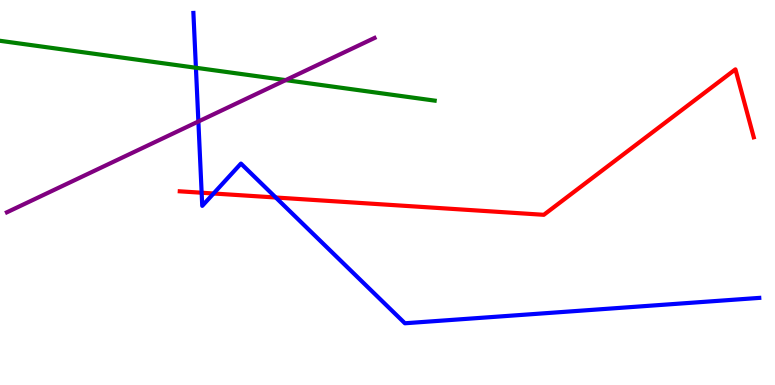[{'lines': ['blue', 'red'], 'intersections': [{'x': 2.6, 'y': 4.99}, {'x': 2.76, 'y': 4.97}, {'x': 3.56, 'y': 4.87}]}, {'lines': ['green', 'red'], 'intersections': []}, {'lines': ['purple', 'red'], 'intersections': []}, {'lines': ['blue', 'green'], 'intersections': [{'x': 2.53, 'y': 8.24}]}, {'lines': ['blue', 'purple'], 'intersections': [{'x': 2.56, 'y': 6.84}]}, {'lines': ['green', 'purple'], 'intersections': [{'x': 3.69, 'y': 7.92}]}]